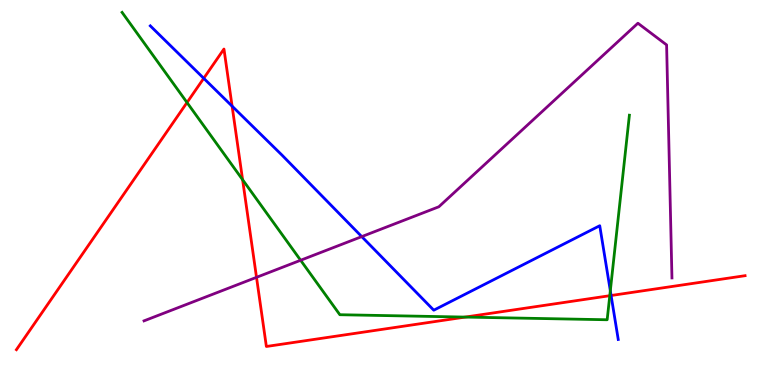[{'lines': ['blue', 'red'], 'intersections': [{'x': 2.63, 'y': 7.97}, {'x': 2.99, 'y': 7.24}, {'x': 7.89, 'y': 2.32}]}, {'lines': ['green', 'red'], 'intersections': [{'x': 2.41, 'y': 7.34}, {'x': 3.13, 'y': 5.33}, {'x': 6.0, 'y': 1.76}, {'x': 7.87, 'y': 2.32}]}, {'lines': ['purple', 'red'], 'intersections': [{'x': 3.31, 'y': 2.8}]}, {'lines': ['blue', 'green'], 'intersections': [{'x': 7.88, 'y': 2.45}]}, {'lines': ['blue', 'purple'], 'intersections': [{'x': 4.67, 'y': 3.85}]}, {'lines': ['green', 'purple'], 'intersections': [{'x': 3.88, 'y': 3.24}]}]